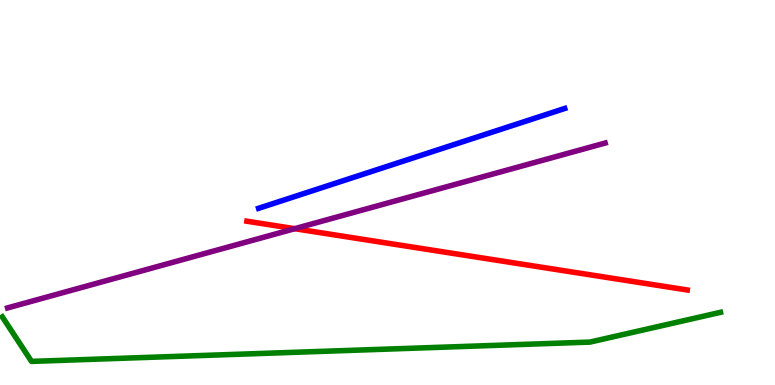[{'lines': ['blue', 'red'], 'intersections': []}, {'lines': ['green', 'red'], 'intersections': []}, {'lines': ['purple', 'red'], 'intersections': [{'x': 3.8, 'y': 4.06}]}, {'lines': ['blue', 'green'], 'intersections': []}, {'lines': ['blue', 'purple'], 'intersections': []}, {'lines': ['green', 'purple'], 'intersections': []}]